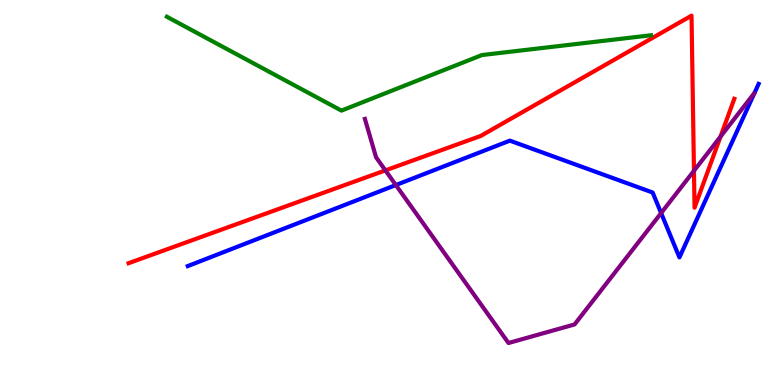[{'lines': ['blue', 'red'], 'intersections': []}, {'lines': ['green', 'red'], 'intersections': []}, {'lines': ['purple', 'red'], 'intersections': [{'x': 4.97, 'y': 5.57}, {'x': 8.95, 'y': 5.56}, {'x': 9.3, 'y': 6.45}]}, {'lines': ['blue', 'green'], 'intersections': []}, {'lines': ['blue', 'purple'], 'intersections': [{'x': 5.11, 'y': 5.19}, {'x': 8.53, 'y': 4.47}]}, {'lines': ['green', 'purple'], 'intersections': []}]